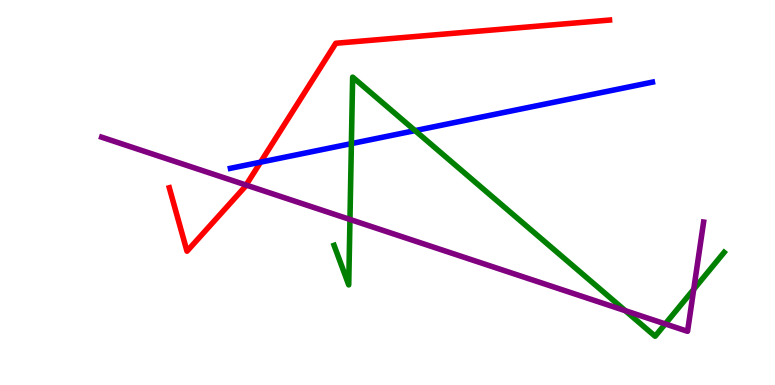[{'lines': ['blue', 'red'], 'intersections': [{'x': 3.36, 'y': 5.79}]}, {'lines': ['green', 'red'], 'intersections': []}, {'lines': ['purple', 'red'], 'intersections': [{'x': 3.18, 'y': 5.19}]}, {'lines': ['blue', 'green'], 'intersections': [{'x': 4.53, 'y': 6.27}, {'x': 5.36, 'y': 6.61}]}, {'lines': ['blue', 'purple'], 'intersections': []}, {'lines': ['green', 'purple'], 'intersections': [{'x': 4.52, 'y': 4.3}, {'x': 8.07, 'y': 1.93}, {'x': 8.58, 'y': 1.59}, {'x': 8.95, 'y': 2.49}]}]